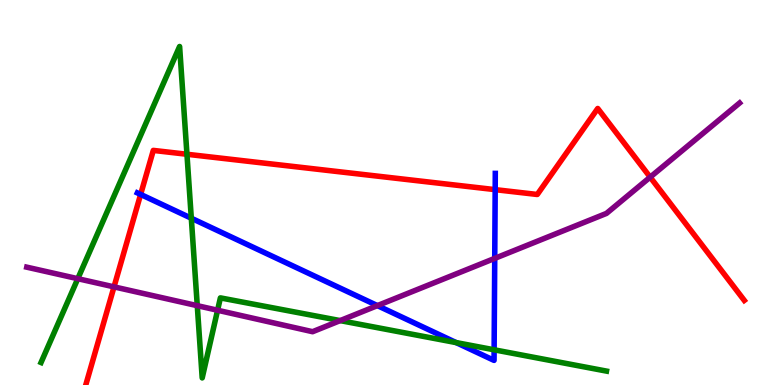[{'lines': ['blue', 'red'], 'intersections': [{'x': 1.81, 'y': 4.95}, {'x': 6.39, 'y': 5.07}]}, {'lines': ['green', 'red'], 'intersections': [{'x': 2.41, 'y': 5.99}]}, {'lines': ['purple', 'red'], 'intersections': [{'x': 1.47, 'y': 2.55}, {'x': 8.39, 'y': 5.4}]}, {'lines': ['blue', 'green'], 'intersections': [{'x': 2.47, 'y': 4.33}, {'x': 5.89, 'y': 1.1}, {'x': 6.38, 'y': 0.915}]}, {'lines': ['blue', 'purple'], 'intersections': [{'x': 4.87, 'y': 2.06}, {'x': 6.38, 'y': 3.29}]}, {'lines': ['green', 'purple'], 'intersections': [{'x': 1.0, 'y': 2.76}, {'x': 2.55, 'y': 2.06}, {'x': 2.81, 'y': 1.94}, {'x': 4.39, 'y': 1.67}]}]